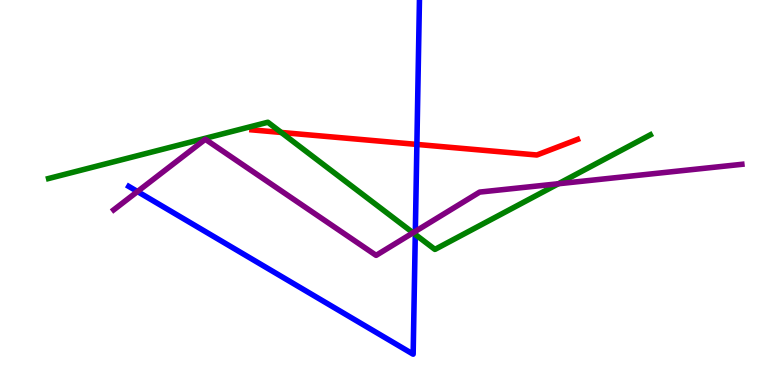[{'lines': ['blue', 'red'], 'intersections': [{'x': 5.38, 'y': 6.25}]}, {'lines': ['green', 'red'], 'intersections': [{'x': 3.63, 'y': 6.56}]}, {'lines': ['purple', 'red'], 'intersections': []}, {'lines': ['blue', 'green'], 'intersections': [{'x': 5.36, 'y': 3.91}]}, {'lines': ['blue', 'purple'], 'intersections': [{'x': 1.77, 'y': 5.02}, {'x': 5.36, 'y': 3.99}]}, {'lines': ['green', 'purple'], 'intersections': [{'x': 5.33, 'y': 3.95}, {'x': 7.2, 'y': 5.23}]}]